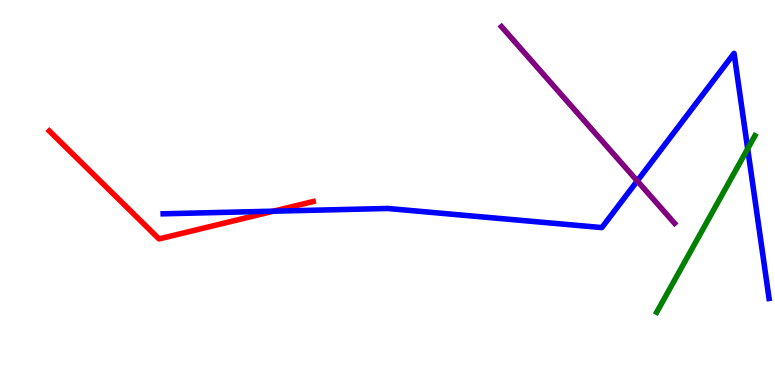[{'lines': ['blue', 'red'], 'intersections': [{'x': 3.53, 'y': 4.51}]}, {'lines': ['green', 'red'], 'intersections': []}, {'lines': ['purple', 'red'], 'intersections': []}, {'lines': ['blue', 'green'], 'intersections': [{'x': 9.65, 'y': 6.14}]}, {'lines': ['blue', 'purple'], 'intersections': [{'x': 8.22, 'y': 5.3}]}, {'lines': ['green', 'purple'], 'intersections': []}]